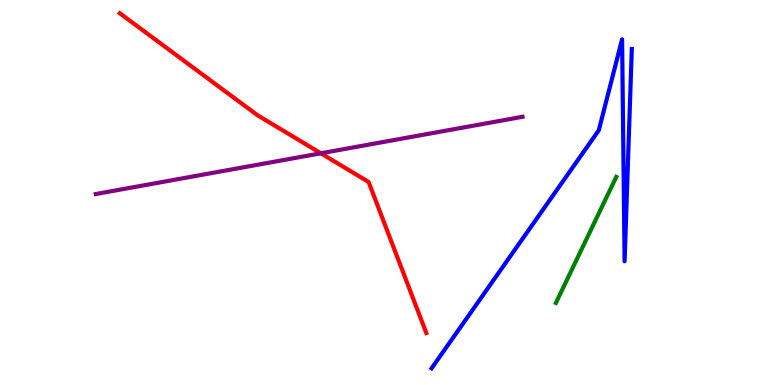[{'lines': ['blue', 'red'], 'intersections': []}, {'lines': ['green', 'red'], 'intersections': []}, {'lines': ['purple', 'red'], 'intersections': [{'x': 4.14, 'y': 6.02}]}, {'lines': ['blue', 'green'], 'intersections': []}, {'lines': ['blue', 'purple'], 'intersections': []}, {'lines': ['green', 'purple'], 'intersections': []}]